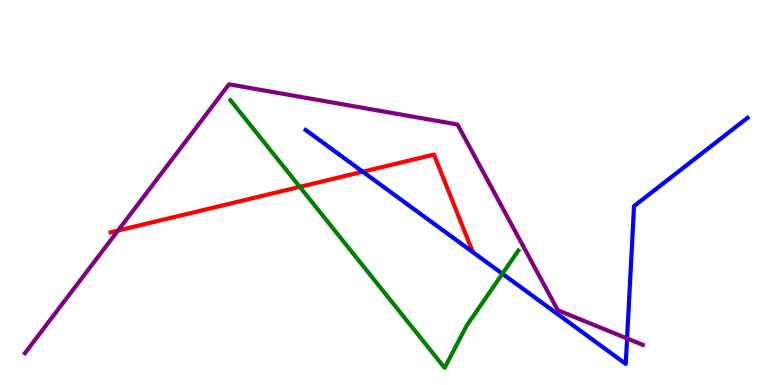[{'lines': ['blue', 'red'], 'intersections': [{'x': 4.68, 'y': 5.54}]}, {'lines': ['green', 'red'], 'intersections': [{'x': 3.87, 'y': 5.15}]}, {'lines': ['purple', 'red'], 'intersections': [{'x': 1.52, 'y': 4.01}]}, {'lines': ['blue', 'green'], 'intersections': [{'x': 6.48, 'y': 2.89}]}, {'lines': ['blue', 'purple'], 'intersections': [{'x': 8.09, 'y': 1.21}]}, {'lines': ['green', 'purple'], 'intersections': []}]